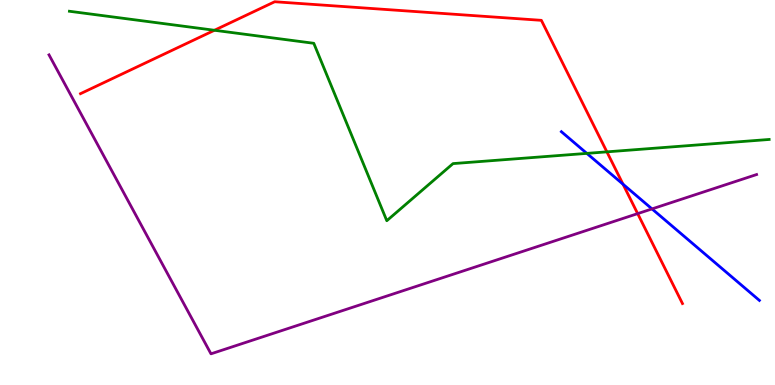[{'lines': ['blue', 'red'], 'intersections': [{'x': 8.04, 'y': 5.22}]}, {'lines': ['green', 'red'], 'intersections': [{'x': 2.77, 'y': 9.21}, {'x': 7.83, 'y': 6.06}]}, {'lines': ['purple', 'red'], 'intersections': [{'x': 8.23, 'y': 4.45}]}, {'lines': ['blue', 'green'], 'intersections': [{'x': 7.57, 'y': 6.02}]}, {'lines': ['blue', 'purple'], 'intersections': [{'x': 8.41, 'y': 4.57}]}, {'lines': ['green', 'purple'], 'intersections': []}]